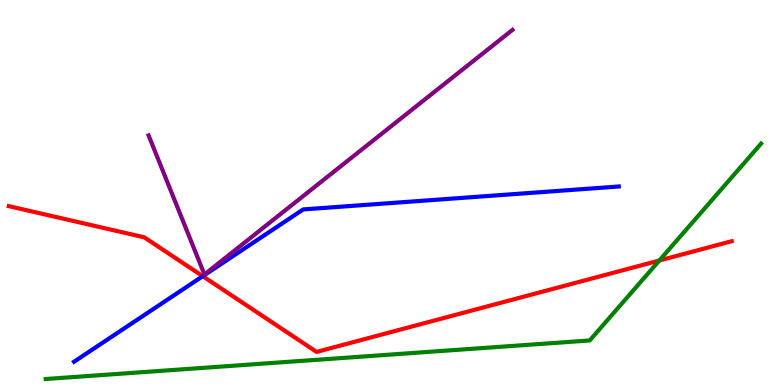[{'lines': ['blue', 'red'], 'intersections': [{'x': 2.62, 'y': 2.83}]}, {'lines': ['green', 'red'], 'intersections': [{'x': 8.51, 'y': 3.23}]}, {'lines': ['purple', 'red'], 'intersections': []}, {'lines': ['blue', 'green'], 'intersections': []}, {'lines': ['blue', 'purple'], 'intersections': []}, {'lines': ['green', 'purple'], 'intersections': []}]